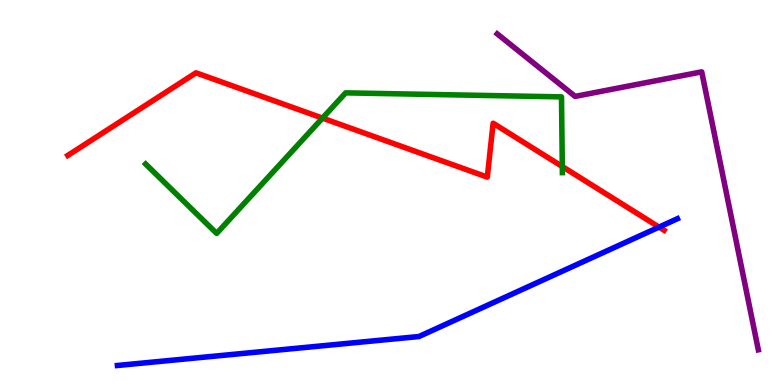[{'lines': ['blue', 'red'], 'intersections': [{'x': 8.5, 'y': 4.1}]}, {'lines': ['green', 'red'], 'intersections': [{'x': 4.16, 'y': 6.93}, {'x': 7.26, 'y': 5.67}]}, {'lines': ['purple', 'red'], 'intersections': []}, {'lines': ['blue', 'green'], 'intersections': []}, {'lines': ['blue', 'purple'], 'intersections': []}, {'lines': ['green', 'purple'], 'intersections': []}]